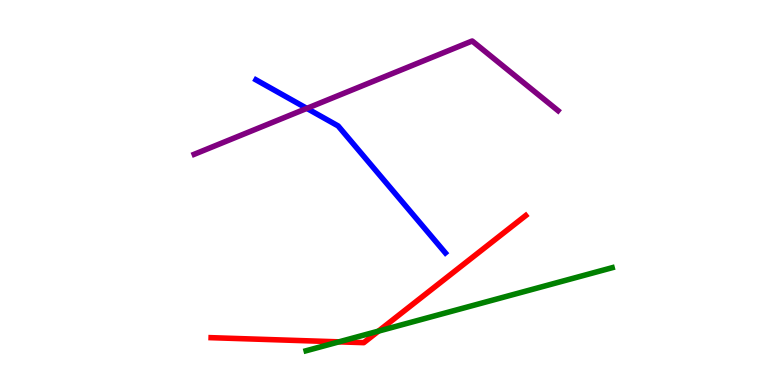[{'lines': ['blue', 'red'], 'intersections': []}, {'lines': ['green', 'red'], 'intersections': [{'x': 4.37, 'y': 1.12}, {'x': 4.88, 'y': 1.4}]}, {'lines': ['purple', 'red'], 'intersections': []}, {'lines': ['blue', 'green'], 'intersections': []}, {'lines': ['blue', 'purple'], 'intersections': [{'x': 3.96, 'y': 7.18}]}, {'lines': ['green', 'purple'], 'intersections': []}]